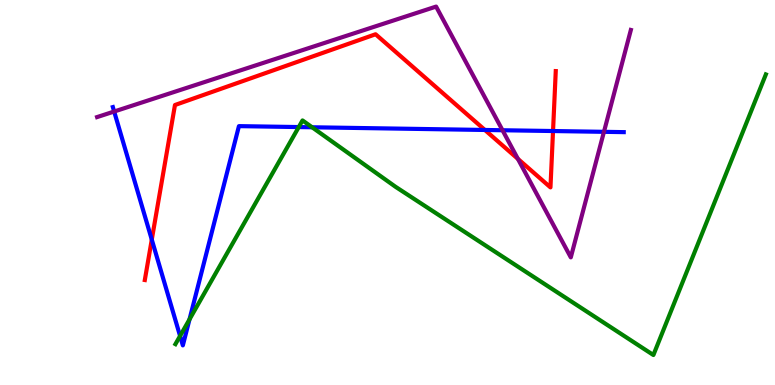[{'lines': ['blue', 'red'], 'intersections': [{'x': 1.96, 'y': 3.78}, {'x': 6.26, 'y': 6.62}, {'x': 7.14, 'y': 6.6}]}, {'lines': ['green', 'red'], 'intersections': []}, {'lines': ['purple', 'red'], 'intersections': [{'x': 6.68, 'y': 5.87}]}, {'lines': ['blue', 'green'], 'intersections': [{'x': 2.32, 'y': 1.27}, {'x': 2.45, 'y': 1.71}, {'x': 3.85, 'y': 6.7}, {'x': 4.03, 'y': 6.69}]}, {'lines': ['blue', 'purple'], 'intersections': [{'x': 1.47, 'y': 7.1}, {'x': 6.48, 'y': 6.62}, {'x': 7.79, 'y': 6.58}]}, {'lines': ['green', 'purple'], 'intersections': []}]